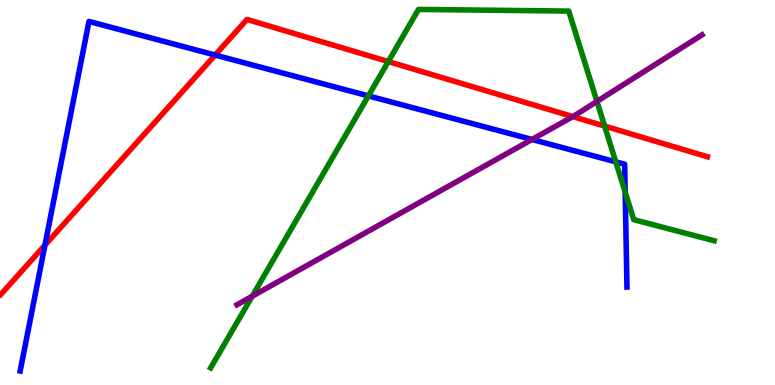[{'lines': ['blue', 'red'], 'intersections': [{'x': 0.58, 'y': 3.63}, {'x': 2.78, 'y': 8.57}]}, {'lines': ['green', 'red'], 'intersections': [{'x': 5.01, 'y': 8.4}, {'x': 7.8, 'y': 6.72}]}, {'lines': ['purple', 'red'], 'intersections': [{'x': 7.39, 'y': 6.97}]}, {'lines': ['blue', 'green'], 'intersections': [{'x': 4.75, 'y': 7.51}, {'x': 7.95, 'y': 5.8}, {'x': 8.07, 'y': 5.01}]}, {'lines': ['blue', 'purple'], 'intersections': [{'x': 6.86, 'y': 6.38}]}, {'lines': ['green', 'purple'], 'intersections': [{'x': 3.25, 'y': 2.31}, {'x': 7.7, 'y': 7.37}]}]